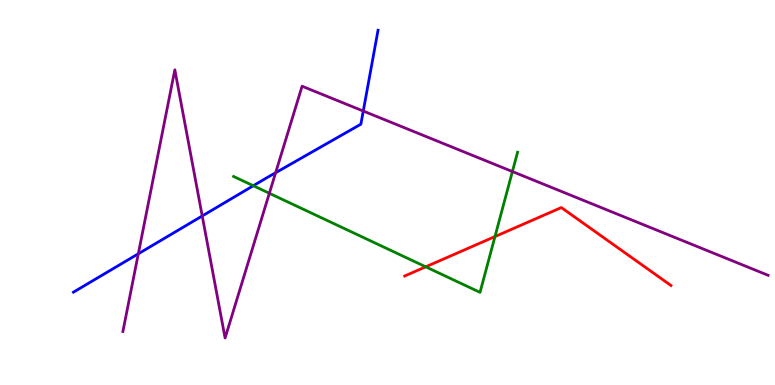[{'lines': ['blue', 'red'], 'intersections': []}, {'lines': ['green', 'red'], 'intersections': [{'x': 5.49, 'y': 3.07}, {'x': 6.39, 'y': 3.86}]}, {'lines': ['purple', 'red'], 'intersections': []}, {'lines': ['blue', 'green'], 'intersections': [{'x': 3.27, 'y': 5.18}]}, {'lines': ['blue', 'purple'], 'intersections': [{'x': 1.78, 'y': 3.41}, {'x': 2.61, 'y': 4.39}, {'x': 3.56, 'y': 5.51}, {'x': 4.69, 'y': 7.12}]}, {'lines': ['green', 'purple'], 'intersections': [{'x': 3.48, 'y': 4.98}, {'x': 6.61, 'y': 5.54}]}]